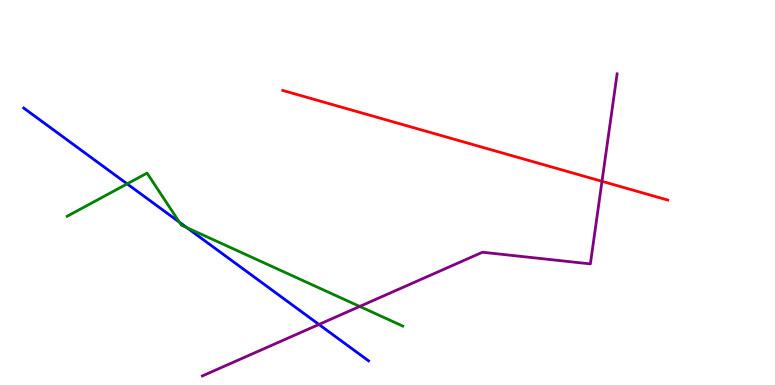[{'lines': ['blue', 'red'], 'intersections': []}, {'lines': ['green', 'red'], 'intersections': []}, {'lines': ['purple', 'red'], 'intersections': [{'x': 7.77, 'y': 5.29}]}, {'lines': ['blue', 'green'], 'intersections': [{'x': 1.64, 'y': 5.22}, {'x': 2.32, 'y': 4.23}, {'x': 2.41, 'y': 4.09}]}, {'lines': ['blue', 'purple'], 'intersections': [{'x': 4.12, 'y': 1.57}]}, {'lines': ['green', 'purple'], 'intersections': [{'x': 4.64, 'y': 2.04}]}]